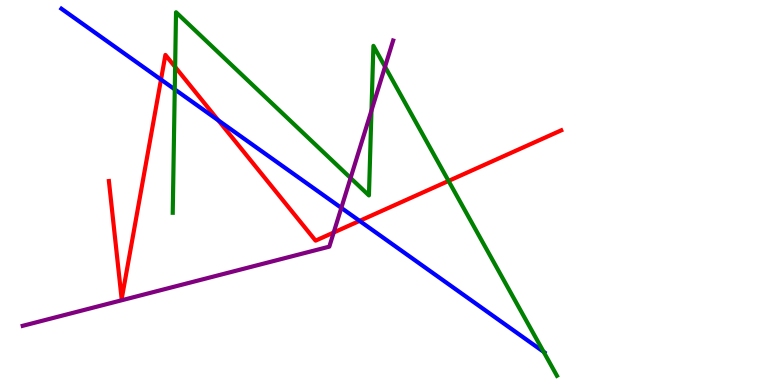[{'lines': ['blue', 'red'], 'intersections': [{'x': 2.08, 'y': 7.93}, {'x': 2.82, 'y': 6.87}, {'x': 4.64, 'y': 4.26}]}, {'lines': ['green', 'red'], 'intersections': [{'x': 2.26, 'y': 8.26}, {'x': 5.79, 'y': 5.3}]}, {'lines': ['purple', 'red'], 'intersections': [{'x': 4.31, 'y': 3.96}]}, {'lines': ['blue', 'green'], 'intersections': [{'x': 2.25, 'y': 7.68}, {'x': 7.01, 'y': 0.862}]}, {'lines': ['blue', 'purple'], 'intersections': [{'x': 4.4, 'y': 4.6}]}, {'lines': ['green', 'purple'], 'intersections': [{'x': 4.52, 'y': 5.38}, {'x': 4.79, 'y': 7.13}, {'x': 4.97, 'y': 8.27}]}]